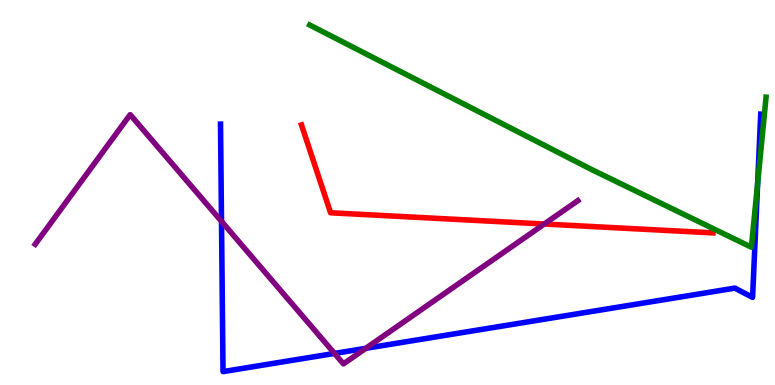[{'lines': ['blue', 'red'], 'intersections': []}, {'lines': ['green', 'red'], 'intersections': []}, {'lines': ['purple', 'red'], 'intersections': [{'x': 7.02, 'y': 4.18}]}, {'lines': ['blue', 'green'], 'intersections': [{'x': 9.78, 'y': 5.24}]}, {'lines': ['blue', 'purple'], 'intersections': [{'x': 2.86, 'y': 4.25}, {'x': 4.32, 'y': 0.82}, {'x': 4.72, 'y': 0.953}]}, {'lines': ['green', 'purple'], 'intersections': []}]